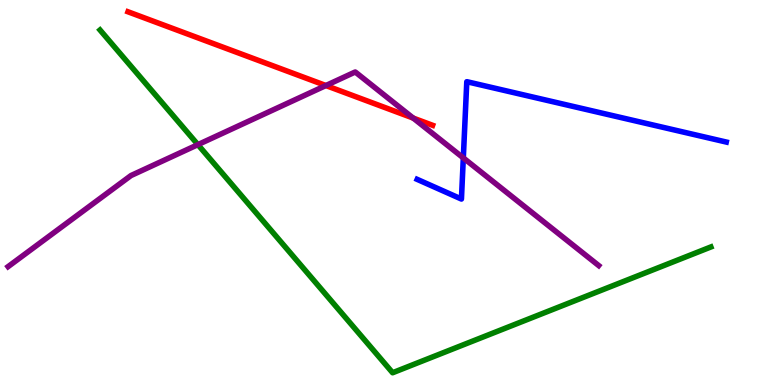[{'lines': ['blue', 'red'], 'intersections': []}, {'lines': ['green', 'red'], 'intersections': []}, {'lines': ['purple', 'red'], 'intersections': [{'x': 4.2, 'y': 7.78}, {'x': 5.33, 'y': 6.93}]}, {'lines': ['blue', 'green'], 'intersections': []}, {'lines': ['blue', 'purple'], 'intersections': [{'x': 5.98, 'y': 5.9}]}, {'lines': ['green', 'purple'], 'intersections': [{'x': 2.55, 'y': 6.24}]}]